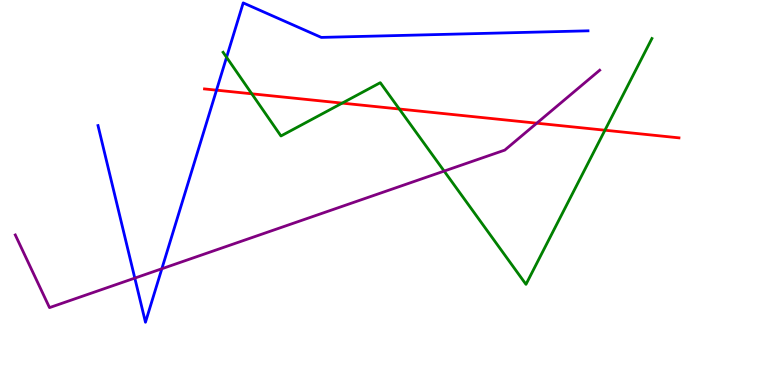[{'lines': ['blue', 'red'], 'intersections': [{'x': 2.79, 'y': 7.66}]}, {'lines': ['green', 'red'], 'intersections': [{'x': 3.25, 'y': 7.56}, {'x': 4.42, 'y': 7.32}, {'x': 5.15, 'y': 7.17}, {'x': 7.81, 'y': 6.62}]}, {'lines': ['purple', 'red'], 'intersections': [{'x': 6.93, 'y': 6.8}]}, {'lines': ['blue', 'green'], 'intersections': [{'x': 2.92, 'y': 8.51}]}, {'lines': ['blue', 'purple'], 'intersections': [{'x': 1.74, 'y': 2.78}, {'x': 2.09, 'y': 3.02}]}, {'lines': ['green', 'purple'], 'intersections': [{'x': 5.73, 'y': 5.56}]}]